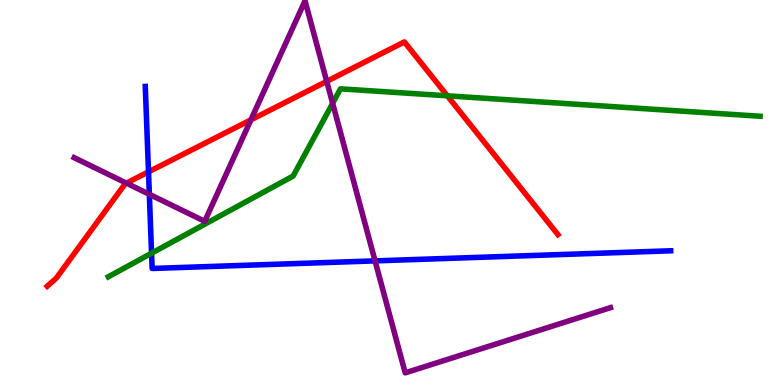[{'lines': ['blue', 'red'], 'intersections': [{'x': 1.92, 'y': 5.54}]}, {'lines': ['green', 'red'], 'intersections': [{'x': 5.77, 'y': 7.51}]}, {'lines': ['purple', 'red'], 'intersections': [{'x': 1.63, 'y': 5.24}, {'x': 3.24, 'y': 6.89}, {'x': 4.22, 'y': 7.89}]}, {'lines': ['blue', 'green'], 'intersections': [{'x': 1.96, 'y': 3.42}]}, {'lines': ['blue', 'purple'], 'intersections': [{'x': 1.93, 'y': 4.95}, {'x': 4.84, 'y': 3.22}]}, {'lines': ['green', 'purple'], 'intersections': [{'x': 4.29, 'y': 7.32}]}]